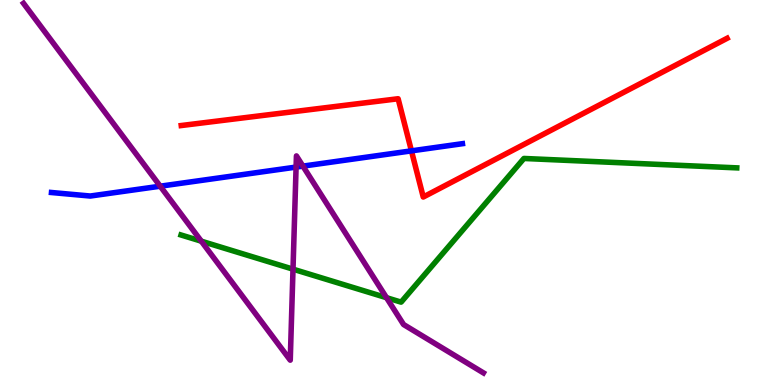[{'lines': ['blue', 'red'], 'intersections': [{'x': 5.31, 'y': 6.08}]}, {'lines': ['green', 'red'], 'intersections': []}, {'lines': ['purple', 'red'], 'intersections': []}, {'lines': ['blue', 'green'], 'intersections': []}, {'lines': ['blue', 'purple'], 'intersections': [{'x': 2.07, 'y': 5.16}, {'x': 3.82, 'y': 5.66}, {'x': 3.91, 'y': 5.69}]}, {'lines': ['green', 'purple'], 'intersections': [{'x': 2.6, 'y': 3.74}, {'x': 3.78, 'y': 3.01}, {'x': 4.99, 'y': 2.27}]}]